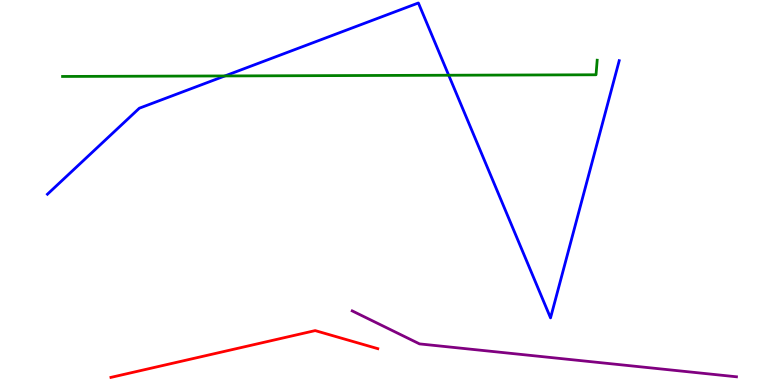[{'lines': ['blue', 'red'], 'intersections': []}, {'lines': ['green', 'red'], 'intersections': []}, {'lines': ['purple', 'red'], 'intersections': []}, {'lines': ['blue', 'green'], 'intersections': [{'x': 2.9, 'y': 8.03}, {'x': 5.79, 'y': 8.05}]}, {'lines': ['blue', 'purple'], 'intersections': []}, {'lines': ['green', 'purple'], 'intersections': []}]